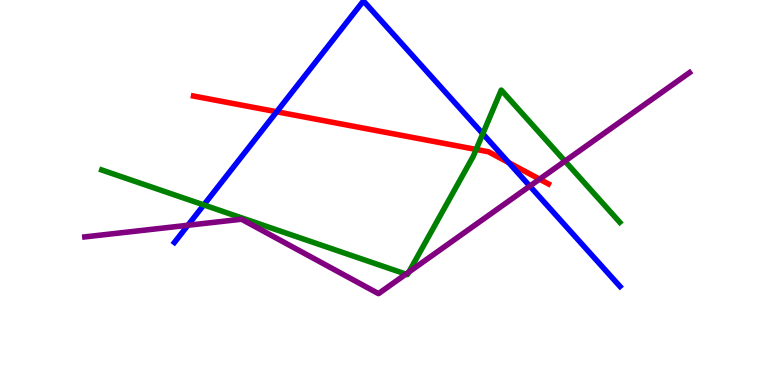[{'lines': ['blue', 'red'], 'intersections': [{'x': 3.57, 'y': 7.1}, {'x': 6.56, 'y': 5.78}]}, {'lines': ['green', 'red'], 'intersections': [{'x': 6.14, 'y': 6.12}]}, {'lines': ['purple', 'red'], 'intersections': [{'x': 6.96, 'y': 5.35}]}, {'lines': ['blue', 'green'], 'intersections': [{'x': 2.63, 'y': 4.68}, {'x': 6.23, 'y': 6.53}]}, {'lines': ['blue', 'purple'], 'intersections': [{'x': 2.42, 'y': 4.15}, {'x': 6.84, 'y': 5.17}]}, {'lines': ['green', 'purple'], 'intersections': [{'x': 5.24, 'y': 2.88}, {'x': 5.28, 'y': 2.93}, {'x': 7.29, 'y': 5.81}]}]